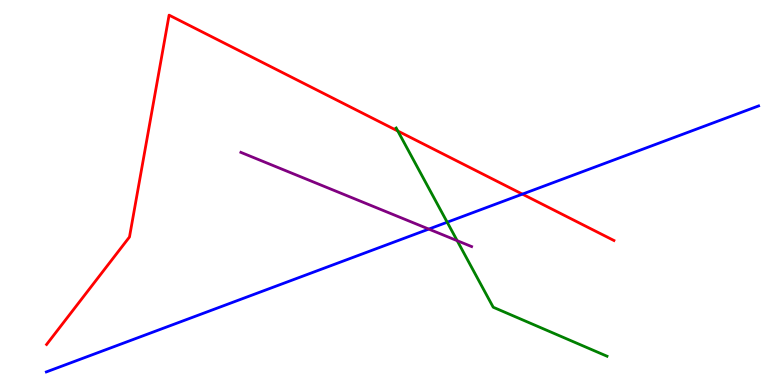[{'lines': ['blue', 'red'], 'intersections': [{'x': 6.74, 'y': 4.96}]}, {'lines': ['green', 'red'], 'intersections': [{'x': 5.13, 'y': 6.6}]}, {'lines': ['purple', 'red'], 'intersections': []}, {'lines': ['blue', 'green'], 'intersections': [{'x': 5.77, 'y': 4.23}]}, {'lines': ['blue', 'purple'], 'intersections': [{'x': 5.53, 'y': 4.05}]}, {'lines': ['green', 'purple'], 'intersections': [{'x': 5.9, 'y': 3.75}]}]